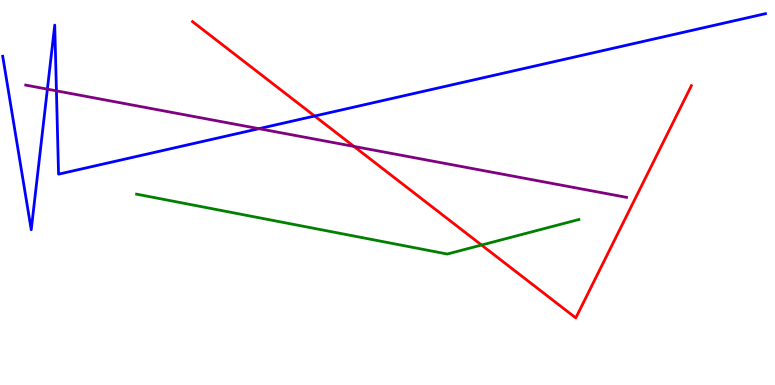[{'lines': ['blue', 'red'], 'intersections': [{'x': 4.06, 'y': 6.99}]}, {'lines': ['green', 'red'], 'intersections': [{'x': 6.21, 'y': 3.64}]}, {'lines': ['purple', 'red'], 'intersections': [{'x': 4.57, 'y': 6.2}]}, {'lines': ['blue', 'green'], 'intersections': []}, {'lines': ['blue', 'purple'], 'intersections': [{'x': 0.611, 'y': 7.68}, {'x': 0.728, 'y': 7.64}, {'x': 3.34, 'y': 6.66}]}, {'lines': ['green', 'purple'], 'intersections': []}]